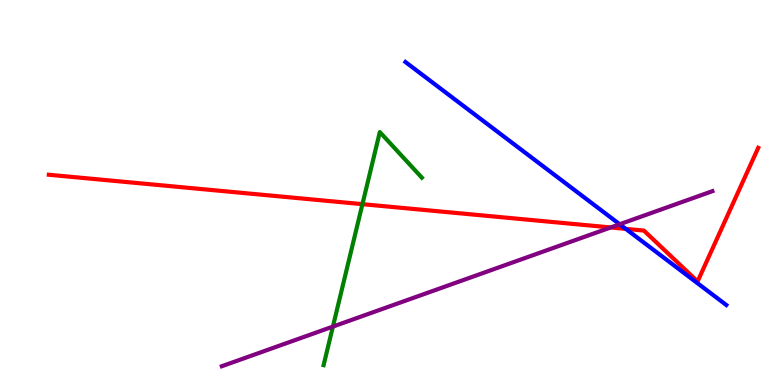[{'lines': ['blue', 'red'], 'intersections': [{'x': 8.07, 'y': 4.06}]}, {'lines': ['green', 'red'], 'intersections': [{'x': 4.68, 'y': 4.7}]}, {'lines': ['purple', 'red'], 'intersections': [{'x': 7.88, 'y': 4.09}]}, {'lines': ['blue', 'green'], 'intersections': []}, {'lines': ['blue', 'purple'], 'intersections': [{'x': 8.0, 'y': 4.18}]}, {'lines': ['green', 'purple'], 'intersections': [{'x': 4.3, 'y': 1.52}]}]